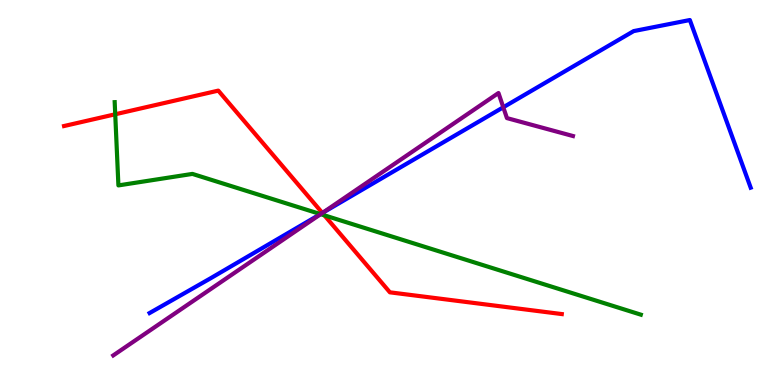[{'lines': ['blue', 'red'], 'intersections': [{'x': 4.16, 'y': 4.47}]}, {'lines': ['green', 'red'], 'intersections': [{'x': 1.49, 'y': 7.03}, {'x': 4.19, 'y': 4.41}]}, {'lines': ['purple', 'red'], 'intersections': [{'x': 4.16, 'y': 4.47}]}, {'lines': ['blue', 'green'], 'intersections': [{'x': 4.13, 'y': 4.44}]}, {'lines': ['blue', 'purple'], 'intersections': [{'x': 4.16, 'y': 4.47}, {'x': 6.49, 'y': 7.21}]}, {'lines': ['green', 'purple'], 'intersections': [{'x': 4.14, 'y': 4.44}]}]